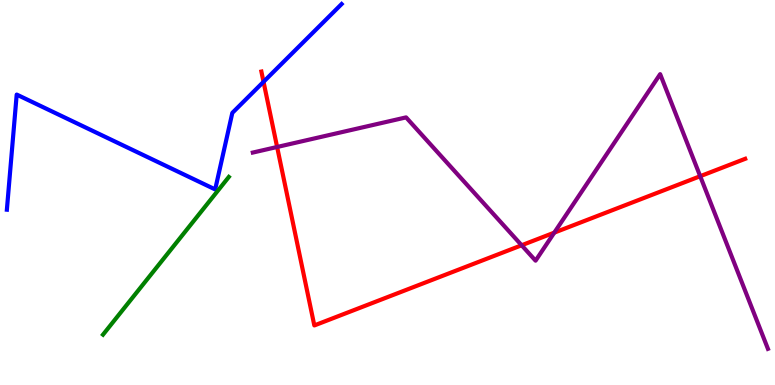[{'lines': ['blue', 'red'], 'intersections': [{'x': 3.4, 'y': 7.88}]}, {'lines': ['green', 'red'], 'intersections': []}, {'lines': ['purple', 'red'], 'intersections': [{'x': 3.58, 'y': 6.18}, {'x': 6.73, 'y': 3.63}, {'x': 7.15, 'y': 3.96}, {'x': 9.03, 'y': 5.42}]}, {'lines': ['blue', 'green'], 'intersections': []}, {'lines': ['blue', 'purple'], 'intersections': []}, {'lines': ['green', 'purple'], 'intersections': []}]